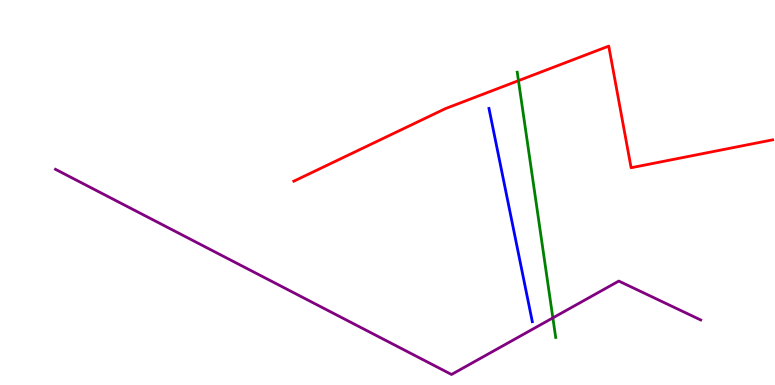[{'lines': ['blue', 'red'], 'intersections': []}, {'lines': ['green', 'red'], 'intersections': [{'x': 6.69, 'y': 7.91}]}, {'lines': ['purple', 'red'], 'intersections': []}, {'lines': ['blue', 'green'], 'intersections': []}, {'lines': ['blue', 'purple'], 'intersections': []}, {'lines': ['green', 'purple'], 'intersections': [{'x': 7.13, 'y': 1.74}]}]